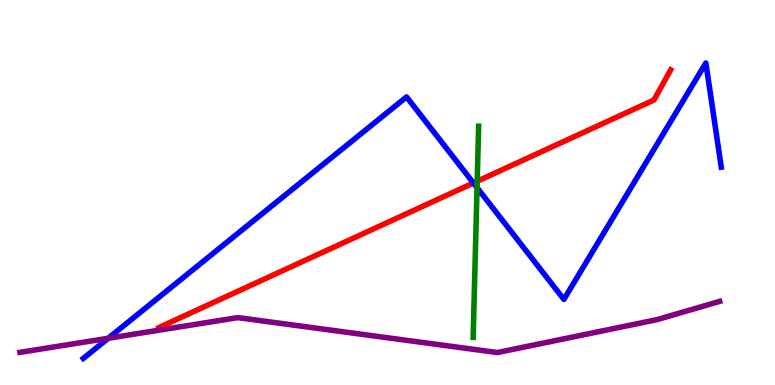[{'lines': ['blue', 'red'], 'intersections': [{'x': 6.11, 'y': 5.25}]}, {'lines': ['green', 'red'], 'intersections': [{'x': 6.16, 'y': 5.29}]}, {'lines': ['purple', 'red'], 'intersections': []}, {'lines': ['blue', 'green'], 'intersections': [{'x': 6.16, 'y': 5.13}]}, {'lines': ['blue', 'purple'], 'intersections': [{'x': 1.4, 'y': 1.21}]}, {'lines': ['green', 'purple'], 'intersections': []}]